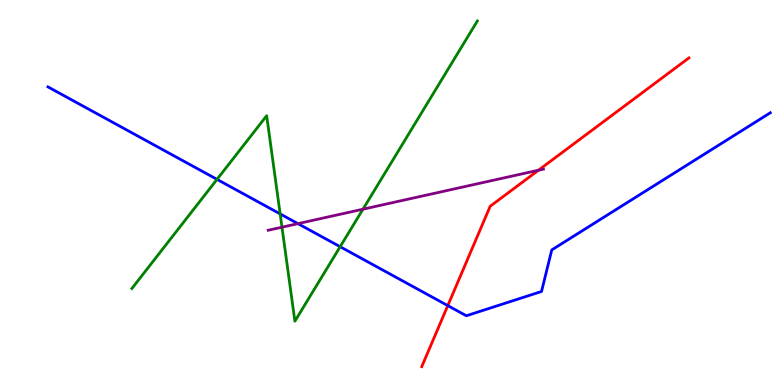[{'lines': ['blue', 'red'], 'intersections': [{'x': 5.78, 'y': 2.06}]}, {'lines': ['green', 'red'], 'intersections': []}, {'lines': ['purple', 'red'], 'intersections': [{'x': 6.95, 'y': 5.58}]}, {'lines': ['blue', 'green'], 'intersections': [{'x': 2.8, 'y': 5.34}, {'x': 3.61, 'y': 4.44}, {'x': 4.39, 'y': 3.59}]}, {'lines': ['blue', 'purple'], 'intersections': [{'x': 3.84, 'y': 4.19}]}, {'lines': ['green', 'purple'], 'intersections': [{'x': 3.64, 'y': 4.1}, {'x': 4.68, 'y': 4.57}]}]